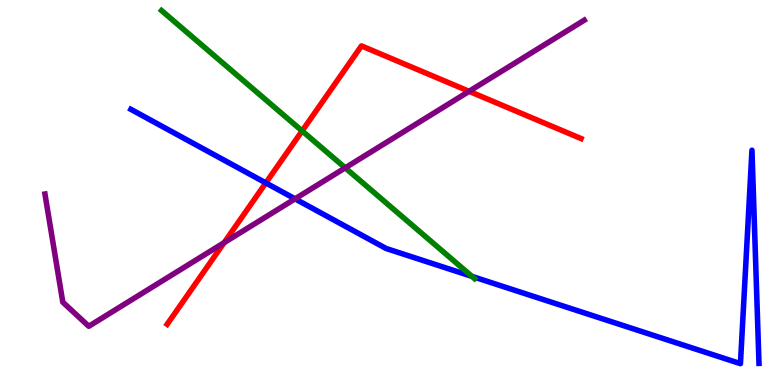[{'lines': ['blue', 'red'], 'intersections': [{'x': 3.43, 'y': 5.25}]}, {'lines': ['green', 'red'], 'intersections': [{'x': 3.9, 'y': 6.6}]}, {'lines': ['purple', 'red'], 'intersections': [{'x': 2.89, 'y': 3.7}, {'x': 6.05, 'y': 7.63}]}, {'lines': ['blue', 'green'], 'intersections': [{'x': 6.09, 'y': 2.82}]}, {'lines': ['blue', 'purple'], 'intersections': [{'x': 3.81, 'y': 4.84}]}, {'lines': ['green', 'purple'], 'intersections': [{'x': 4.45, 'y': 5.64}]}]